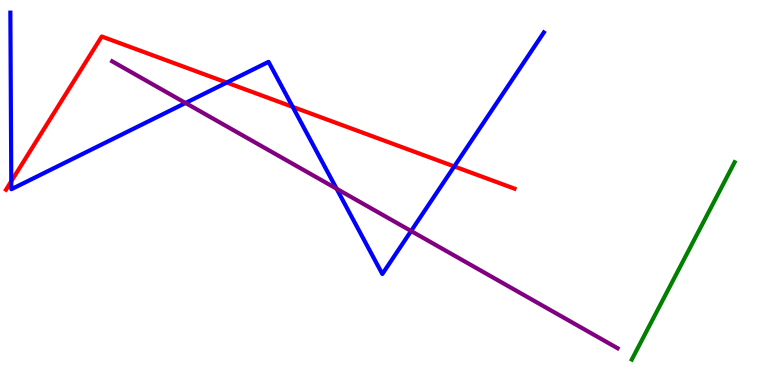[{'lines': ['blue', 'red'], 'intersections': [{'x': 0.145, 'y': 5.29}, {'x': 2.93, 'y': 7.86}, {'x': 3.78, 'y': 7.22}, {'x': 5.86, 'y': 5.68}]}, {'lines': ['green', 'red'], 'intersections': []}, {'lines': ['purple', 'red'], 'intersections': []}, {'lines': ['blue', 'green'], 'intersections': []}, {'lines': ['blue', 'purple'], 'intersections': [{'x': 2.39, 'y': 7.33}, {'x': 4.34, 'y': 5.1}, {'x': 5.3, 'y': 4.0}]}, {'lines': ['green', 'purple'], 'intersections': []}]